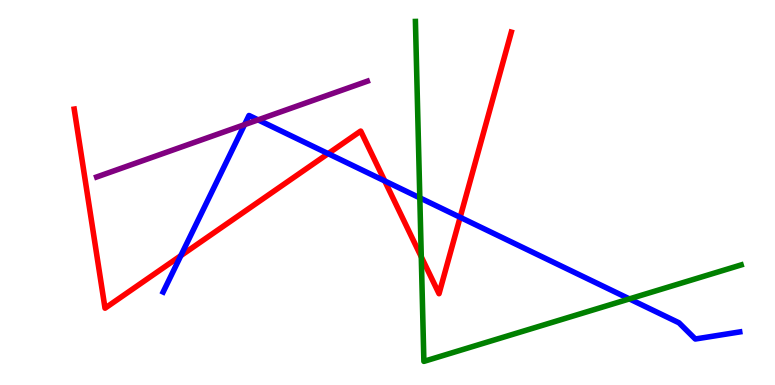[{'lines': ['blue', 'red'], 'intersections': [{'x': 2.33, 'y': 3.36}, {'x': 4.23, 'y': 6.01}, {'x': 4.96, 'y': 5.3}, {'x': 5.94, 'y': 4.36}]}, {'lines': ['green', 'red'], 'intersections': [{'x': 5.44, 'y': 3.33}]}, {'lines': ['purple', 'red'], 'intersections': []}, {'lines': ['blue', 'green'], 'intersections': [{'x': 5.42, 'y': 4.86}, {'x': 8.12, 'y': 2.24}]}, {'lines': ['blue', 'purple'], 'intersections': [{'x': 3.16, 'y': 6.76}, {'x': 3.33, 'y': 6.89}]}, {'lines': ['green', 'purple'], 'intersections': []}]